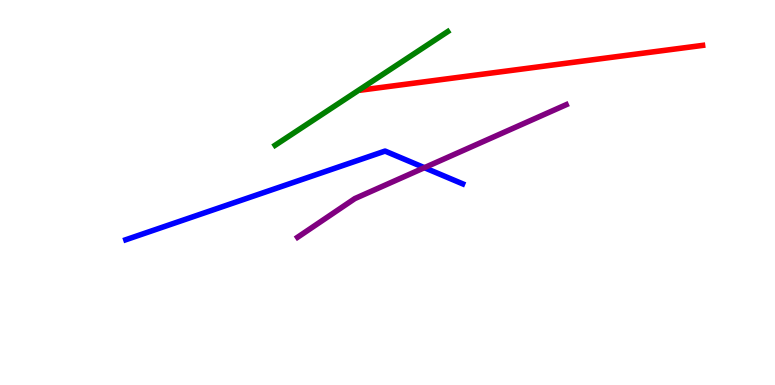[{'lines': ['blue', 'red'], 'intersections': []}, {'lines': ['green', 'red'], 'intersections': []}, {'lines': ['purple', 'red'], 'intersections': []}, {'lines': ['blue', 'green'], 'intersections': []}, {'lines': ['blue', 'purple'], 'intersections': [{'x': 5.48, 'y': 5.64}]}, {'lines': ['green', 'purple'], 'intersections': []}]